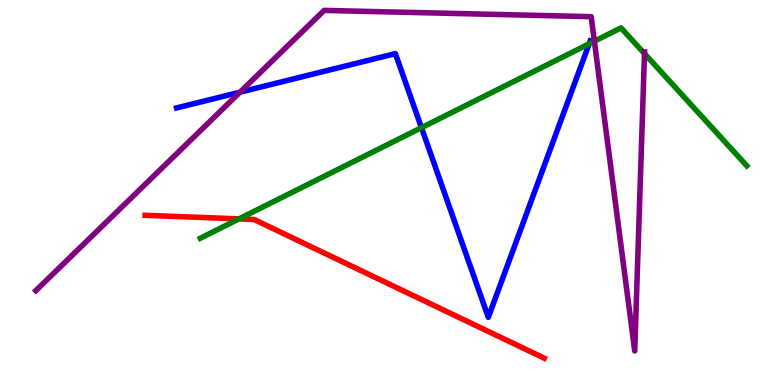[{'lines': ['blue', 'red'], 'intersections': []}, {'lines': ['green', 'red'], 'intersections': [{'x': 3.08, 'y': 4.31}]}, {'lines': ['purple', 'red'], 'intersections': []}, {'lines': ['blue', 'green'], 'intersections': [{'x': 5.44, 'y': 6.68}, {'x': 7.6, 'y': 8.86}]}, {'lines': ['blue', 'purple'], 'intersections': [{'x': 3.1, 'y': 7.61}]}, {'lines': ['green', 'purple'], 'intersections': [{'x': 7.67, 'y': 8.93}, {'x': 8.32, 'y': 8.61}]}]